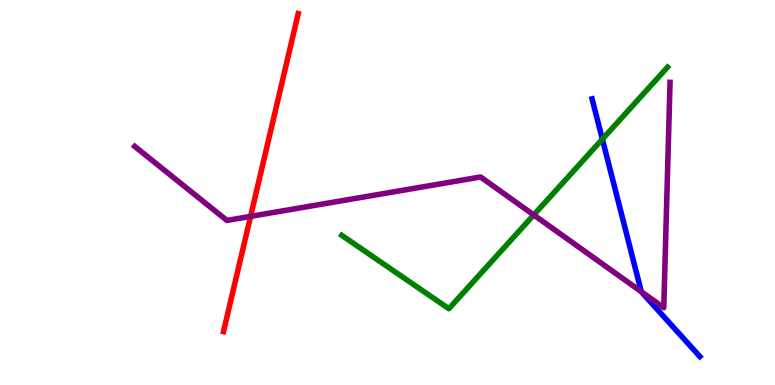[{'lines': ['blue', 'red'], 'intersections': []}, {'lines': ['green', 'red'], 'intersections': []}, {'lines': ['purple', 'red'], 'intersections': [{'x': 3.23, 'y': 4.38}]}, {'lines': ['blue', 'green'], 'intersections': [{'x': 7.77, 'y': 6.39}]}, {'lines': ['blue', 'purple'], 'intersections': [{'x': 8.27, 'y': 2.42}]}, {'lines': ['green', 'purple'], 'intersections': [{'x': 6.89, 'y': 4.42}]}]